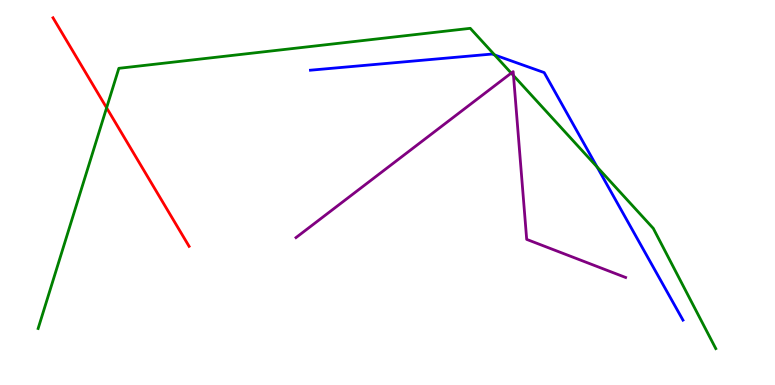[{'lines': ['blue', 'red'], 'intersections': []}, {'lines': ['green', 'red'], 'intersections': [{'x': 1.38, 'y': 7.2}]}, {'lines': ['purple', 'red'], 'intersections': []}, {'lines': ['blue', 'green'], 'intersections': [{'x': 6.38, 'y': 8.57}, {'x': 7.7, 'y': 5.66}]}, {'lines': ['blue', 'purple'], 'intersections': []}, {'lines': ['green', 'purple'], 'intersections': [{'x': 6.6, 'y': 8.1}, {'x': 6.63, 'y': 8.04}]}]